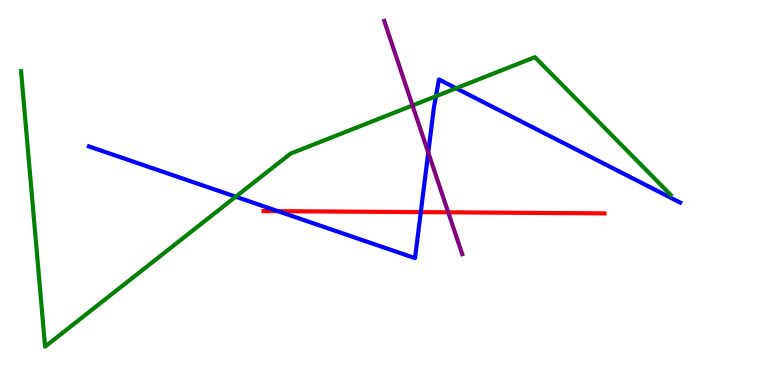[{'lines': ['blue', 'red'], 'intersections': [{'x': 3.59, 'y': 4.52}, {'x': 5.43, 'y': 4.49}]}, {'lines': ['green', 'red'], 'intersections': []}, {'lines': ['purple', 'red'], 'intersections': [{'x': 5.78, 'y': 4.49}]}, {'lines': ['blue', 'green'], 'intersections': [{'x': 3.04, 'y': 4.89}, {'x': 5.63, 'y': 7.5}, {'x': 5.89, 'y': 7.71}]}, {'lines': ['blue', 'purple'], 'intersections': [{'x': 5.53, 'y': 6.04}]}, {'lines': ['green', 'purple'], 'intersections': [{'x': 5.32, 'y': 7.26}]}]